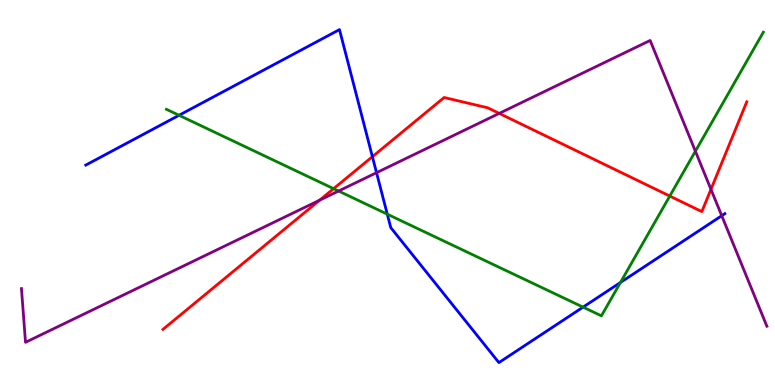[{'lines': ['blue', 'red'], 'intersections': [{'x': 4.81, 'y': 5.93}]}, {'lines': ['green', 'red'], 'intersections': [{'x': 4.3, 'y': 5.1}, {'x': 8.64, 'y': 4.91}]}, {'lines': ['purple', 'red'], 'intersections': [{'x': 4.12, 'y': 4.8}, {'x': 6.44, 'y': 7.05}, {'x': 9.17, 'y': 5.08}]}, {'lines': ['blue', 'green'], 'intersections': [{'x': 2.31, 'y': 7.01}, {'x': 5.0, 'y': 4.44}, {'x': 7.52, 'y': 2.02}, {'x': 8.01, 'y': 2.66}]}, {'lines': ['blue', 'purple'], 'intersections': [{'x': 4.86, 'y': 5.51}, {'x': 9.31, 'y': 4.4}]}, {'lines': ['green', 'purple'], 'intersections': [{'x': 4.37, 'y': 5.04}, {'x': 8.97, 'y': 6.07}]}]